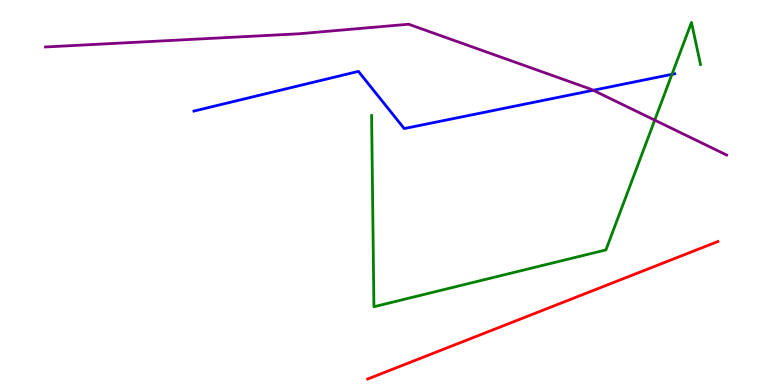[{'lines': ['blue', 'red'], 'intersections': []}, {'lines': ['green', 'red'], 'intersections': []}, {'lines': ['purple', 'red'], 'intersections': []}, {'lines': ['blue', 'green'], 'intersections': [{'x': 8.67, 'y': 8.07}]}, {'lines': ['blue', 'purple'], 'intersections': [{'x': 7.65, 'y': 7.66}]}, {'lines': ['green', 'purple'], 'intersections': [{'x': 8.45, 'y': 6.88}]}]